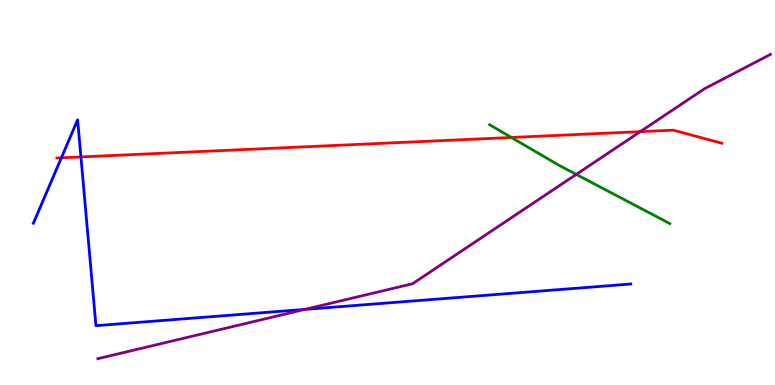[{'lines': ['blue', 'red'], 'intersections': [{'x': 0.792, 'y': 5.9}, {'x': 1.04, 'y': 5.92}]}, {'lines': ['green', 'red'], 'intersections': [{'x': 6.6, 'y': 6.43}]}, {'lines': ['purple', 'red'], 'intersections': [{'x': 8.26, 'y': 6.58}]}, {'lines': ['blue', 'green'], 'intersections': []}, {'lines': ['blue', 'purple'], 'intersections': [{'x': 3.93, 'y': 1.96}]}, {'lines': ['green', 'purple'], 'intersections': [{'x': 7.44, 'y': 5.47}]}]